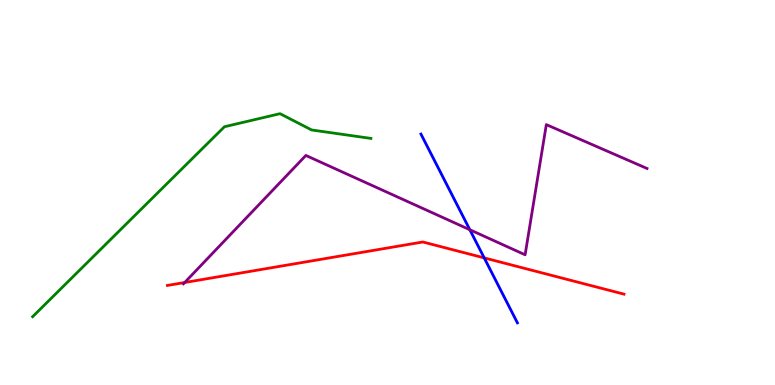[{'lines': ['blue', 'red'], 'intersections': [{'x': 6.25, 'y': 3.3}]}, {'lines': ['green', 'red'], 'intersections': []}, {'lines': ['purple', 'red'], 'intersections': [{'x': 2.38, 'y': 2.66}]}, {'lines': ['blue', 'green'], 'intersections': []}, {'lines': ['blue', 'purple'], 'intersections': [{'x': 6.06, 'y': 4.03}]}, {'lines': ['green', 'purple'], 'intersections': []}]